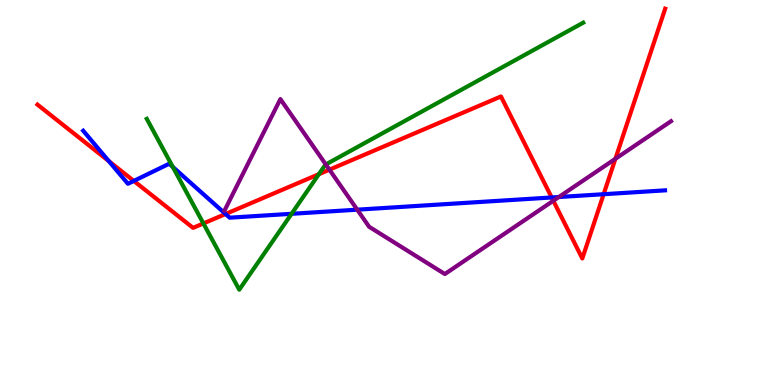[{'lines': ['blue', 'red'], 'intersections': [{'x': 1.4, 'y': 5.81}, {'x': 1.73, 'y': 5.3}, {'x': 2.91, 'y': 4.44}, {'x': 7.12, 'y': 4.87}, {'x': 7.79, 'y': 4.96}]}, {'lines': ['green', 'red'], 'intersections': [{'x': 2.62, 'y': 4.2}, {'x': 4.11, 'y': 5.48}]}, {'lines': ['purple', 'red'], 'intersections': [{'x': 4.25, 'y': 5.59}, {'x': 7.14, 'y': 4.79}, {'x': 7.94, 'y': 5.88}]}, {'lines': ['blue', 'green'], 'intersections': [{'x': 2.23, 'y': 5.66}, {'x': 3.76, 'y': 4.45}]}, {'lines': ['blue', 'purple'], 'intersections': [{'x': 4.61, 'y': 4.55}, {'x': 7.21, 'y': 4.88}]}, {'lines': ['green', 'purple'], 'intersections': [{'x': 4.2, 'y': 5.73}]}]